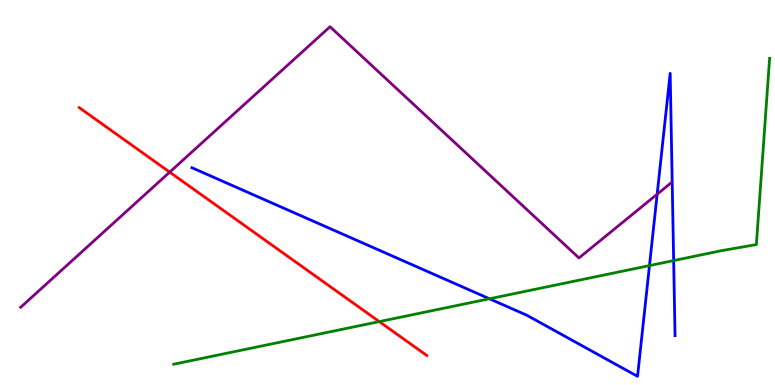[{'lines': ['blue', 'red'], 'intersections': []}, {'lines': ['green', 'red'], 'intersections': [{'x': 4.89, 'y': 1.65}]}, {'lines': ['purple', 'red'], 'intersections': [{'x': 2.19, 'y': 5.53}]}, {'lines': ['blue', 'green'], 'intersections': [{'x': 6.32, 'y': 2.24}, {'x': 8.38, 'y': 3.1}, {'x': 8.69, 'y': 3.23}]}, {'lines': ['blue', 'purple'], 'intersections': [{'x': 8.48, 'y': 4.96}]}, {'lines': ['green', 'purple'], 'intersections': []}]